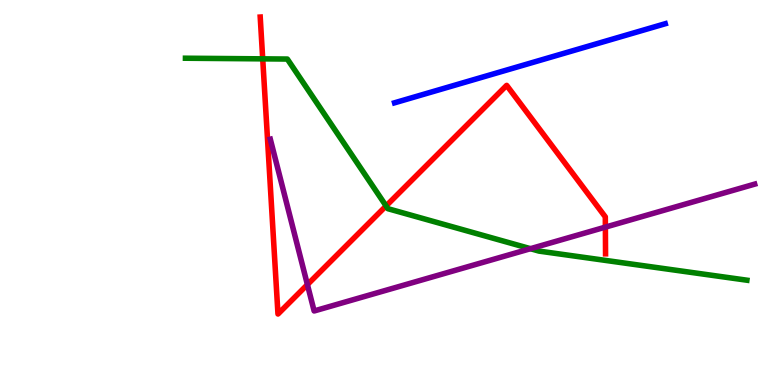[{'lines': ['blue', 'red'], 'intersections': []}, {'lines': ['green', 'red'], 'intersections': [{'x': 3.39, 'y': 8.47}, {'x': 4.98, 'y': 4.65}]}, {'lines': ['purple', 'red'], 'intersections': [{'x': 3.97, 'y': 2.61}, {'x': 7.81, 'y': 4.1}]}, {'lines': ['blue', 'green'], 'intersections': []}, {'lines': ['blue', 'purple'], 'intersections': []}, {'lines': ['green', 'purple'], 'intersections': [{'x': 6.84, 'y': 3.54}]}]